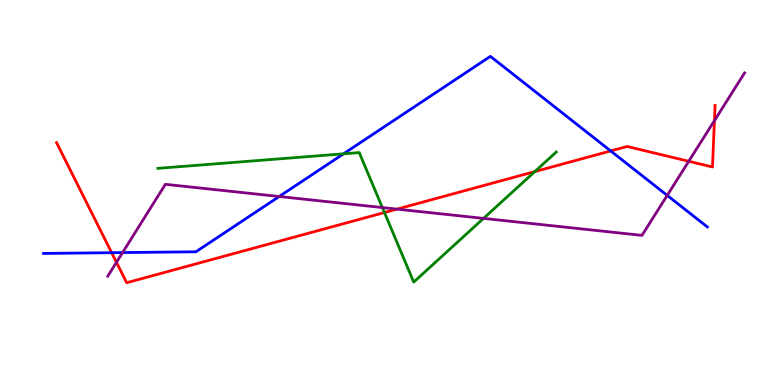[{'lines': ['blue', 'red'], 'intersections': [{'x': 1.44, 'y': 3.44}, {'x': 7.88, 'y': 6.08}]}, {'lines': ['green', 'red'], 'intersections': [{'x': 4.96, 'y': 4.48}, {'x': 6.9, 'y': 5.54}]}, {'lines': ['purple', 'red'], 'intersections': [{'x': 1.5, 'y': 3.19}, {'x': 5.12, 'y': 4.57}, {'x': 8.89, 'y': 5.81}, {'x': 9.22, 'y': 6.87}]}, {'lines': ['blue', 'green'], 'intersections': [{'x': 4.43, 'y': 6.0}]}, {'lines': ['blue', 'purple'], 'intersections': [{'x': 1.58, 'y': 3.44}, {'x': 3.6, 'y': 4.9}, {'x': 8.61, 'y': 4.92}]}, {'lines': ['green', 'purple'], 'intersections': [{'x': 4.93, 'y': 4.61}, {'x': 6.24, 'y': 4.33}]}]